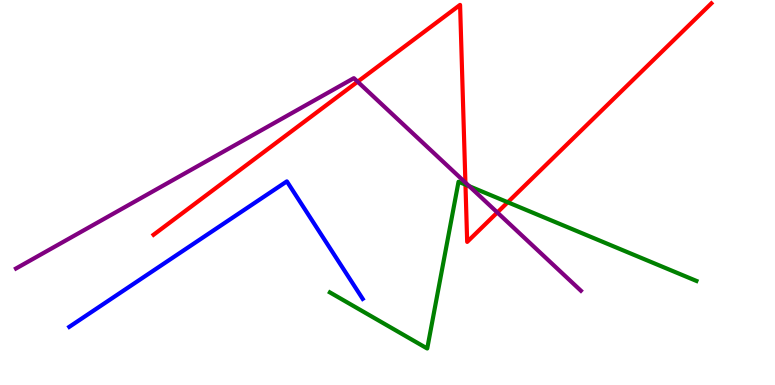[{'lines': ['blue', 'red'], 'intersections': []}, {'lines': ['green', 'red'], 'intersections': [{'x': 6.01, 'y': 5.2}, {'x': 6.55, 'y': 4.75}]}, {'lines': ['purple', 'red'], 'intersections': [{'x': 4.61, 'y': 7.88}, {'x': 6.01, 'y': 5.26}, {'x': 6.42, 'y': 4.48}]}, {'lines': ['blue', 'green'], 'intersections': []}, {'lines': ['blue', 'purple'], 'intersections': []}, {'lines': ['green', 'purple'], 'intersections': [{'x': 6.05, 'y': 5.16}]}]